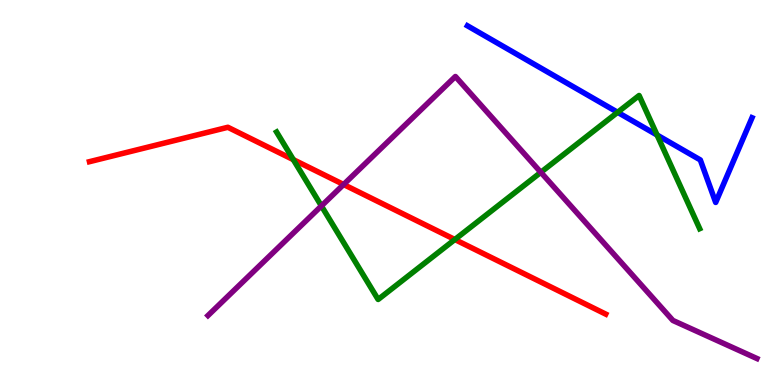[{'lines': ['blue', 'red'], 'intersections': []}, {'lines': ['green', 'red'], 'intersections': [{'x': 3.79, 'y': 5.85}, {'x': 5.87, 'y': 3.78}]}, {'lines': ['purple', 'red'], 'intersections': [{'x': 4.43, 'y': 5.21}]}, {'lines': ['blue', 'green'], 'intersections': [{'x': 7.97, 'y': 7.08}, {'x': 8.48, 'y': 6.49}]}, {'lines': ['blue', 'purple'], 'intersections': []}, {'lines': ['green', 'purple'], 'intersections': [{'x': 4.15, 'y': 4.65}, {'x': 6.98, 'y': 5.52}]}]